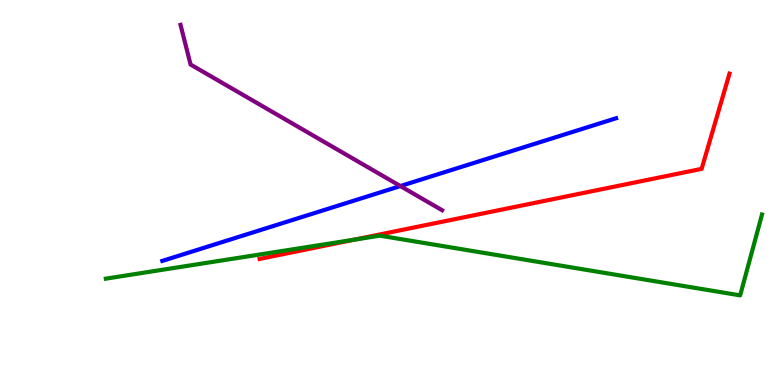[{'lines': ['blue', 'red'], 'intersections': []}, {'lines': ['green', 'red'], 'intersections': [{'x': 4.57, 'y': 3.77}]}, {'lines': ['purple', 'red'], 'intersections': []}, {'lines': ['blue', 'green'], 'intersections': []}, {'lines': ['blue', 'purple'], 'intersections': [{'x': 5.17, 'y': 5.17}]}, {'lines': ['green', 'purple'], 'intersections': []}]